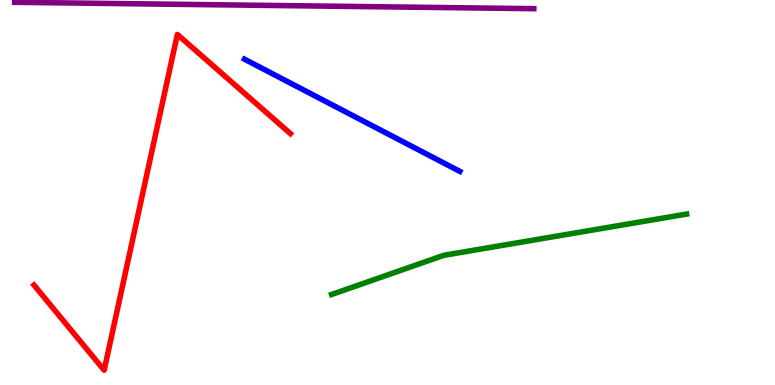[{'lines': ['blue', 'red'], 'intersections': []}, {'lines': ['green', 'red'], 'intersections': []}, {'lines': ['purple', 'red'], 'intersections': []}, {'lines': ['blue', 'green'], 'intersections': []}, {'lines': ['blue', 'purple'], 'intersections': []}, {'lines': ['green', 'purple'], 'intersections': []}]